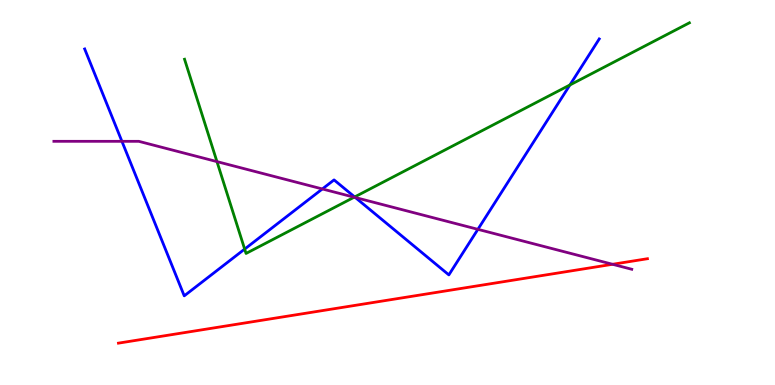[{'lines': ['blue', 'red'], 'intersections': []}, {'lines': ['green', 'red'], 'intersections': []}, {'lines': ['purple', 'red'], 'intersections': [{'x': 7.9, 'y': 3.14}]}, {'lines': ['blue', 'green'], 'intersections': [{'x': 3.16, 'y': 3.53}, {'x': 4.58, 'y': 4.88}, {'x': 7.35, 'y': 7.79}]}, {'lines': ['blue', 'purple'], 'intersections': [{'x': 1.57, 'y': 6.33}, {'x': 4.16, 'y': 5.09}, {'x': 4.59, 'y': 4.87}, {'x': 6.17, 'y': 4.04}]}, {'lines': ['green', 'purple'], 'intersections': [{'x': 2.8, 'y': 5.8}, {'x': 4.57, 'y': 4.88}]}]